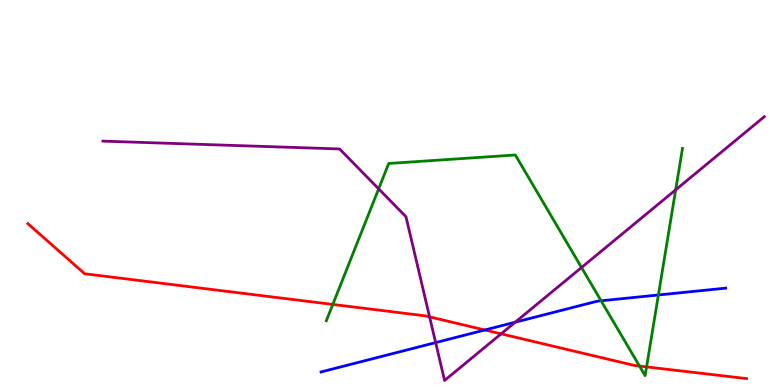[{'lines': ['blue', 'red'], 'intersections': [{'x': 6.26, 'y': 1.43}]}, {'lines': ['green', 'red'], 'intersections': [{'x': 4.29, 'y': 2.09}, {'x': 8.25, 'y': 0.492}, {'x': 8.34, 'y': 0.47}]}, {'lines': ['purple', 'red'], 'intersections': [{'x': 5.54, 'y': 1.77}, {'x': 6.47, 'y': 1.33}]}, {'lines': ['blue', 'green'], 'intersections': [{'x': 7.76, 'y': 2.19}, {'x': 8.5, 'y': 2.34}]}, {'lines': ['blue', 'purple'], 'intersections': [{'x': 5.62, 'y': 1.1}, {'x': 6.65, 'y': 1.63}]}, {'lines': ['green', 'purple'], 'intersections': [{'x': 4.89, 'y': 5.1}, {'x': 7.5, 'y': 3.05}, {'x': 8.72, 'y': 5.07}]}]